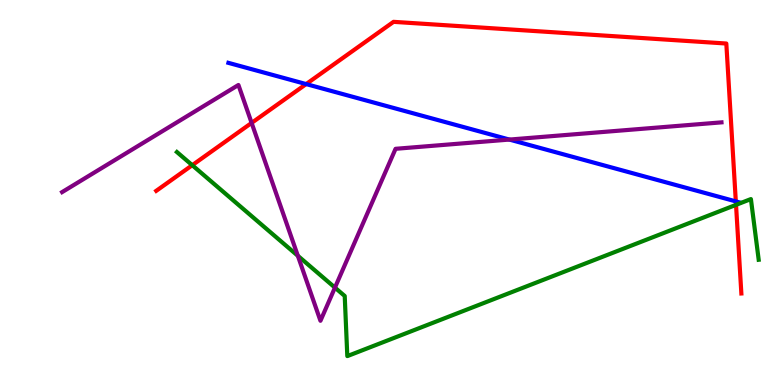[{'lines': ['blue', 'red'], 'intersections': [{'x': 3.95, 'y': 7.82}, {'x': 9.49, 'y': 4.77}]}, {'lines': ['green', 'red'], 'intersections': [{'x': 2.48, 'y': 5.71}, {'x': 9.5, 'y': 4.68}]}, {'lines': ['purple', 'red'], 'intersections': [{'x': 3.25, 'y': 6.81}]}, {'lines': ['blue', 'green'], 'intersections': []}, {'lines': ['blue', 'purple'], 'intersections': [{'x': 6.57, 'y': 6.37}]}, {'lines': ['green', 'purple'], 'intersections': [{'x': 3.84, 'y': 3.36}, {'x': 4.32, 'y': 2.53}]}]